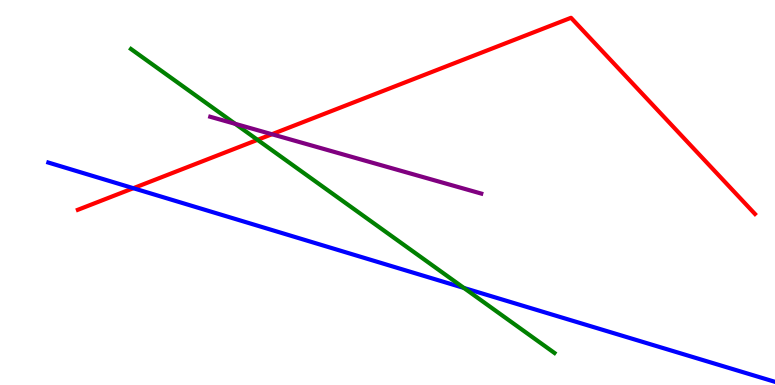[{'lines': ['blue', 'red'], 'intersections': [{'x': 1.72, 'y': 5.11}]}, {'lines': ['green', 'red'], 'intersections': [{'x': 3.32, 'y': 6.37}]}, {'lines': ['purple', 'red'], 'intersections': [{'x': 3.51, 'y': 6.51}]}, {'lines': ['blue', 'green'], 'intersections': [{'x': 5.99, 'y': 2.52}]}, {'lines': ['blue', 'purple'], 'intersections': []}, {'lines': ['green', 'purple'], 'intersections': [{'x': 3.04, 'y': 6.78}]}]